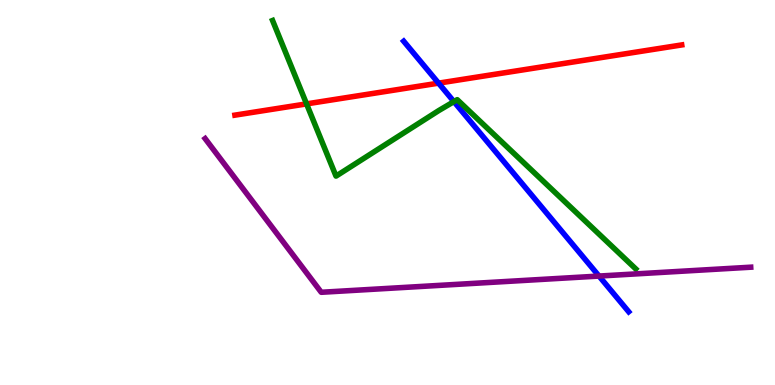[{'lines': ['blue', 'red'], 'intersections': [{'x': 5.66, 'y': 7.84}]}, {'lines': ['green', 'red'], 'intersections': [{'x': 3.96, 'y': 7.3}]}, {'lines': ['purple', 'red'], 'intersections': []}, {'lines': ['blue', 'green'], 'intersections': [{'x': 5.86, 'y': 7.36}]}, {'lines': ['blue', 'purple'], 'intersections': [{'x': 7.73, 'y': 2.83}]}, {'lines': ['green', 'purple'], 'intersections': []}]